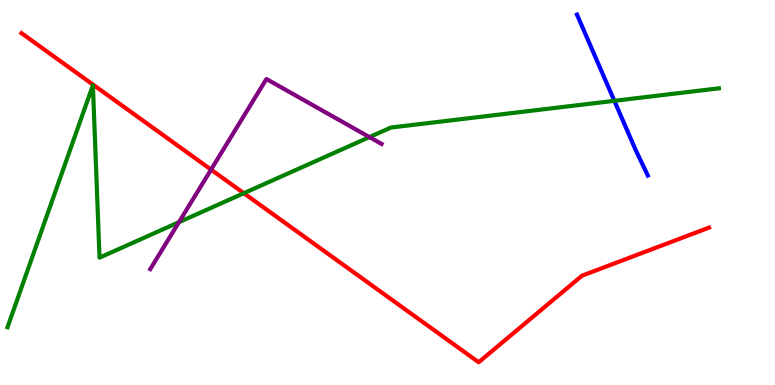[{'lines': ['blue', 'red'], 'intersections': []}, {'lines': ['green', 'red'], 'intersections': [{'x': 3.15, 'y': 4.98}]}, {'lines': ['purple', 'red'], 'intersections': [{'x': 2.72, 'y': 5.59}]}, {'lines': ['blue', 'green'], 'intersections': [{'x': 7.93, 'y': 7.38}]}, {'lines': ['blue', 'purple'], 'intersections': []}, {'lines': ['green', 'purple'], 'intersections': [{'x': 2.31, 'y': 4.23}, {'x': 4.77, 'y': 6.44}]}]